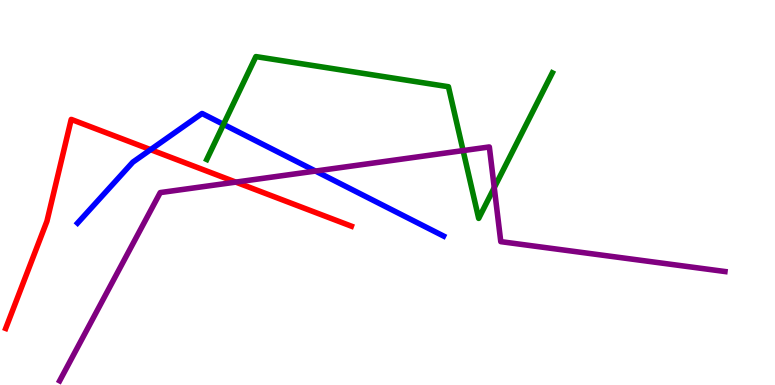[{'lines': ['blue', 'red'], 'intersections': [{'x': 1.94, 'y': 6.11}]}, {'lines': ['green', 'red'], 'intersections': []}, {'lines': ['purple', 'red'], 'intersections': [{'x': 3.04, 'y': 5.27}]}, {'lines': ['blue', 'green'], 'intersections': [{'x': 2.88, 'y': 6.77}]}, {'lines': ['blue', 'purple'], 'intersections': [{'x': 4.07, 'y': 5.56}]}, {'lines': ['green', 'purple'], 'intersections': [{'x': 5.98, 'y': 6.09}, {'x': 6.38, 'y': 5.13}]}]